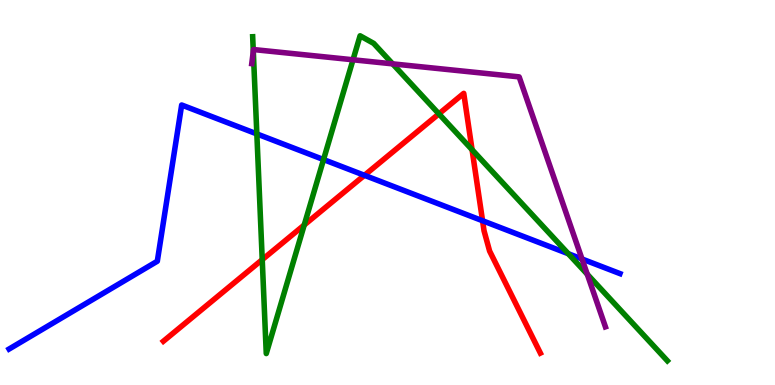[{'lines': ['blue', 'red'], 'intersections': [{'x': 4.7, 'y': 5.45}, {'x': 6.23, 'y': 4.27}]}, {'lines': ['green', 'red'], 'intersections': [{'x': 3.38, 'y': 3.26}, {'x': 3.93, 'y': 4.16}, {'x': 5.66, 'y': 7.04}, {'x': 6.09, 'y': 6.11}]}, {'lines': ['purple', 'red'], 'intersections': []}, {'lines': ['blue', 'green'], 'intersections': [{'x': 3.31, 'y': 6.52}, {'x': 4.17, 'y': 5.86}, {'x': 7.33, 'y': 3.41}]}, {'lines': ['blue', 'purple'], 'intersections': [{'x': 7.51, 'y': 3.27}]}, {'lines': ['green', 'purple'], 'intersections': [{'x': 3.27, 'y': 8.67}, {'x': 4.55, 'y': 8.45}, {'x': 5.07, 'y': 8.34}, {'x': 7.58, 'y': 2.88}]}]